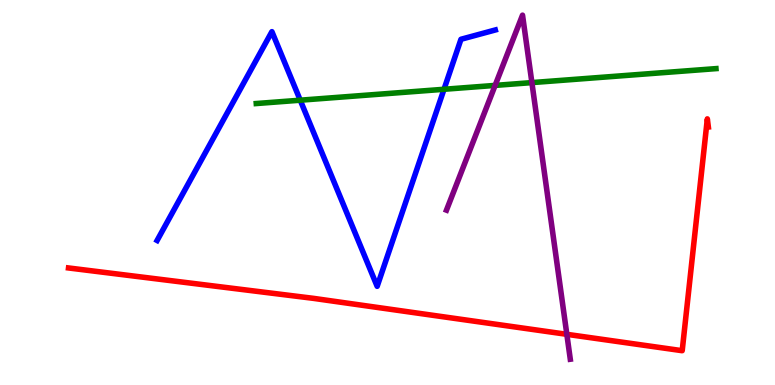[{'lines': ['blue', 'red'], 'intersections': []}, {'lines': ['green', 'red'], 'intersections': []}, {'lines': ['purple', 'red'], 'intersections': [{'x': 7.31, 'y': 1.32}]}, {'lines': ['blue', 'green'], 'intersections': [{'x': 3.87, 'y': 7.4}, {'x': 5.73, 'y': 7.68}]}, {'lines': ['blue', 'purple'], 'intersections': []}, {'lines': ['green', 'purple'], 'intersections': [{'x': 6.39, 'y': 7.78}, {'x': 6.86, 'y': 7.85}]}]